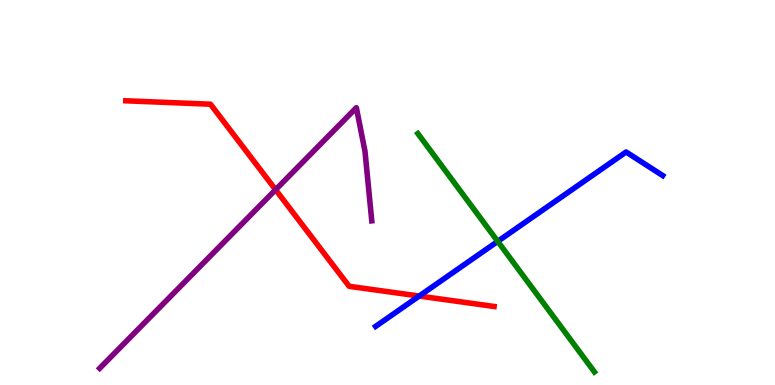[{'lines': ['blue', 'red'], 'intersections': [{'x': 5.41, 'y': 2.31}]}, {'lines': ['green', 'red'], 'intersections': []}, {'lines': ['purple', 'red'], 'intersections': [{'x': 3.56, 'y': 5.07}]}, {'lines': ['blue', 'green'], 'intersections': [{'x': 6.42, 'y': 3.73}]}, {'lines': ['blue', 'purple'], 'intersections': []}, {'lines': ['green', 'purple'], 'intersections': []}]